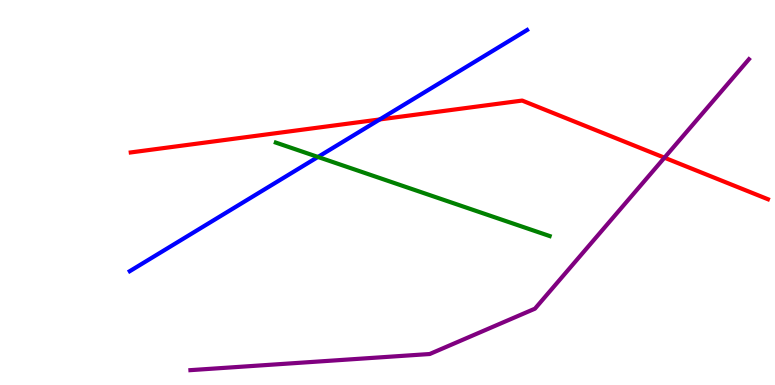[{'lines': ['blue', 'red'], 'intersections': [{'x': 4.9, 'y': 6.9}]}, {'lines': ['green', 'red'], 'intersections': []}, {'lines': ['purple', 'red'], 'intersections': [{'x': 8.57, 'y': 5.9}]}, {'lines': ['blue', 'green'], 'intersections': [{'x': 4.1, 'y': 5.92}]}, {'lines': ['blue', 'purple'], 'intersections': []}, {'lines': ['green', 'purple'], 'intersections': []}]